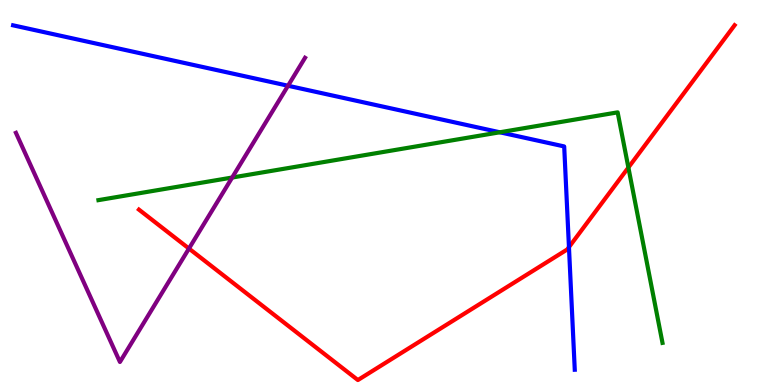[{'lines': ['blue', 'red'], 'intersections': [{'x': 7.34, 'y': 3.58}]}, {'lines': ['green', 'red'], 'intersections': [{'x': 8.11, 'y': 5.65}]}, {'lines': ['purple', 'red'], 'intersections': [{'x': 2.44, 'y': 3.54}]}, {'lines': ['blue', 'green'], 'intersections': [{'x': 6.45, 'y': 6.56}]}, {'lines': ['blue', 'purple'], 'intersections': [{'x': 3.72, 'y': 7.77}]}, {'lines': ['green', 'purple'], 'intersections': [{'x': 3.0, 'y': 5.39}]}]